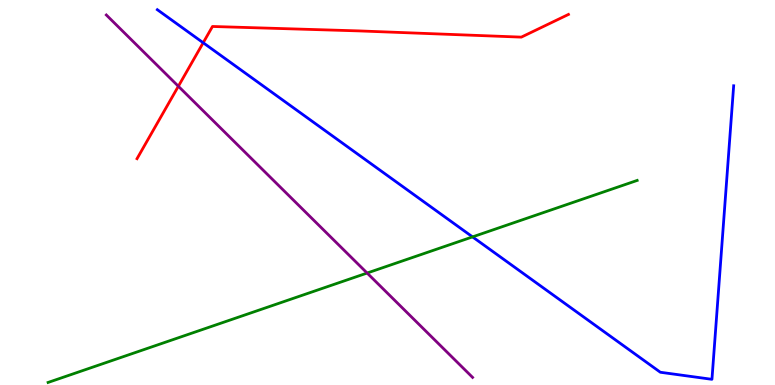[{'lines': ['blue', 'red'], 'intersections': [{'x': 2.62, 'y': 8.89}]}, {'lines': ['green', 'red'], 'intersections': []}, {'lines': ['purple', 'red'], 'intersections': [{'x': 2.3, 'y': 7.76}]}, {'lines': ['blue', 'green'], 'intersections': [{'x': 6.1, 'y': 3.85}]}, {'lines': ['blue', 'purple'], 'intersections': []}, {'lines': ['green', 'purple'], 'intersections': [{'x': 4.74, 'y': 2.91}]}]